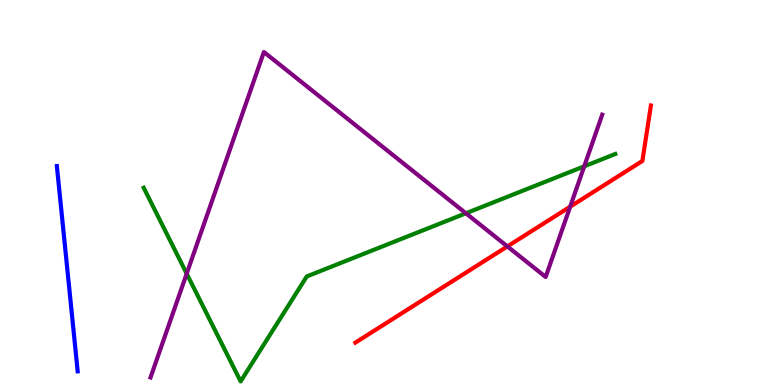[{'lines': ['blue', 'red'], 'intersections': []}, {'lines': ['green', 'red'], 'intersections': []}, {'lines': ['purple', 'red'], 'intersections': [{'x': 6.55, 'y': 3.6}, {'x': 7.36, 'y': 4.63}]}, {'lines': ['blue', 'green'], 'intersections': []}, {'lines': ['blue', 'purple'], 'intersections': []}, {'lines': ['green', 'purple'], 'intersections': [{'x': 2.41, 'y': 2.89}, {'x': 6.01, 'y': 4.46}, {'x': 7.54, 'y': 5.68}]}]